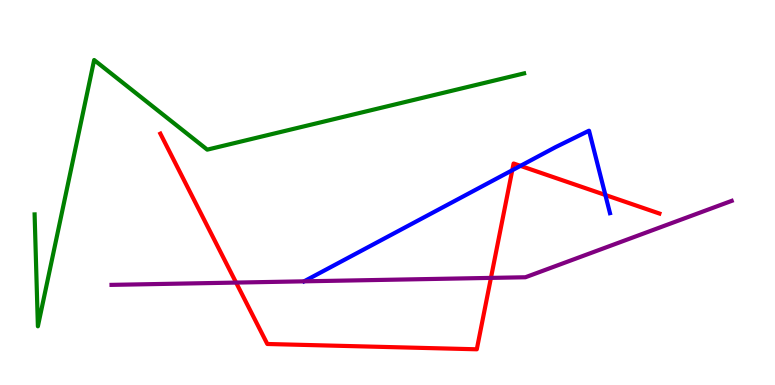[{'lines': ['blue', 'red'], 'intersections': [{'x': 6.61, 'y': 5.58}, {'x': 6.72, 'y': 5.69}, {'x': 7.81, 'y': 4.94}]}, {'lines': ['green', 'red'], 'intersections': []}, {'lines': ['purple', 'red'], 'intersections': [{'x': 3.05, 'y': 2.66}, {'x': 6.33, 'y': 2.78}]}, {'lines': ['blue', 'green'], 'intersections': []}, {'lines': ['blue', 'purple'], 'intersections': []}, {'lines': ['green', 'purple'], 'intersections': []}]